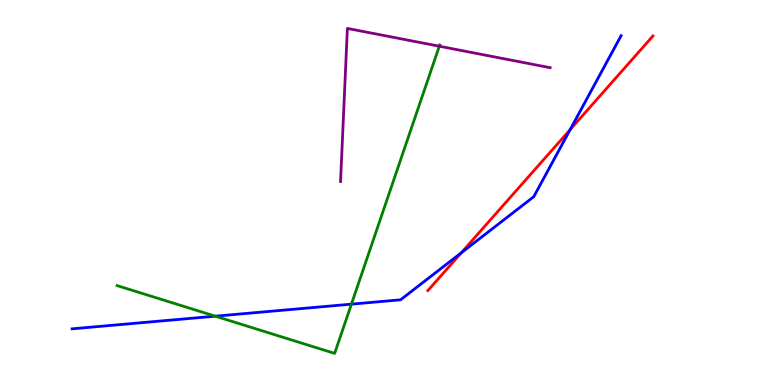[{'lines': ['blue', 'red'], 'intersections': [{'x': 5.95, 'y': 3.43}, {'x': 7.36, 'y': 6.63}]}, {'lines': ['green', 'red'], 'intersections': []}, {'lines': ['purple', 'red'], 'intersections': []}, {'lines': ['blue', 'green'], 'intersections': [{'x': 2.78, 'y': 1.79}, {'x': 4.53, 'y': 2.1}]}, {'lines': ['blue', 'purple'], 'intersections': []}, {'lines': ['green', 'purple'], 'intersections': [{'x': 5.67, 'y': 8.8}]}]